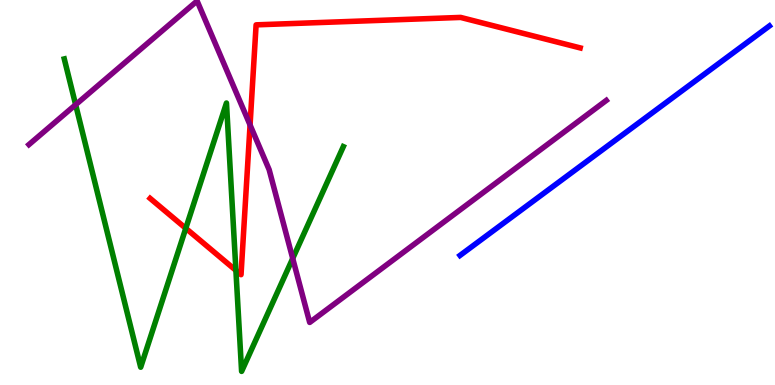[{'lines': ['blue', 'red'], 'intersections': []}, {'lines': ['green', 'red'], 'intersections': [{'x': 2.4, 'y': 4.07}, {'x': 3.04, 'y': 2.98}]}, {'lines': ['purple', 'red'], 'intersections': [{'x': 3.23, 'y': 6.75}]}, {'lines': ['blue', 'green'], 'intersections': []}, {'lines': ['blue', 'purple'], 'intersections': []}, {'lines': ['green', 'purple'], 'intersections': [{'x': 0.976, 'y': 7.28}, {'x': 3.78, 'y': 3.29}]}]